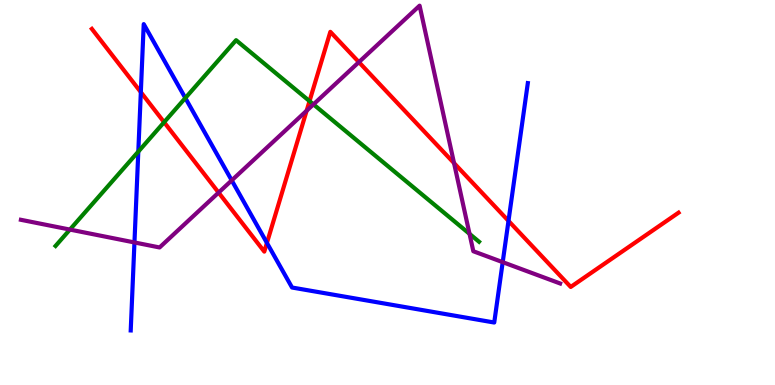[{'lines': ['blue', 'red'], 'intersections': [{'x': 1.82, 'y': 7.61}, {'x': 3.44, 'y': 3.69}, {'x': 6.56, 'y': 4.26}]}, {'lines': ['green', 'red'], 'intersections': [{'x': 2.12, 'y': 6.83}, {'x': 3.99, 'y': 7.37}]}, {'lines': ['purple', 'red'], 'intersections': [{'x': 2.82, 'y': 5.0}, {'x': 3.96, 'y': 7.12}, {'x': 4.63, 'y': 8.39}, {'x': 5.86, 'y': 5.76}]}, {'lines': ['blue', 'green'], 'intersections': [{'x': 1.78, 'y': 6.06}, {'x': 2.39, 'y': 7.45}]}, {'lines': ['blue', 'purple'], 'intersections': [{'x': 1.73, 'y': 3.7}, {'x': 2.99, 'y': 5.31}, {'x': 6.49, 'y': 3.19}]}, {'lines': ['green', 'purple'], 'intersections': [{'x': 0.902, 'y': 4.04}, {'x': 4.04, 'y': 7.29}, {'x': 6.06, 'y': 3.93}]}]